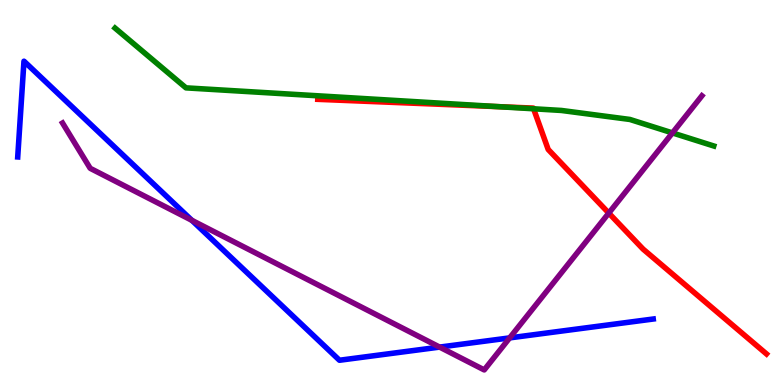[{'lines': ['blue', 'red'], 'intersections': []}, {'lines': ['green', 'red'], 'intersections': [{'x': 6.43, 'y': 7.23}, {'x': 6.89, 'y': 7.17}]}, {'lines': ['purple', 'red'], 'intersections': [{'x': 7.86, 'y': 4.47}]}, {'lines': ['blue', 'green'], 'intersections': []}, {'lines': ['blue', 'purple'], 'intersections': [{'x': 2.48, 'y': 4.28}, {'x': 5.67, 'y': 0.985}, {'x': 6.58, 'y': 1.22}]}, {'lines': ['green', 'purple'], 'intersections': [{'x': 8.68, 'y': 6.55}]}]